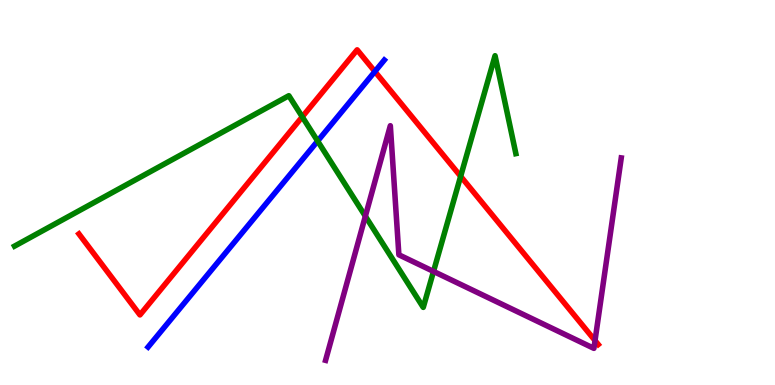[{'lines': ['blue', 'red'], 'intersections': [{'x': 4.84, 'y': 8.14}]}, {'lines': ['green', 'red'], 'intersections': [{'x': 3.9, 'y': 6.97}, {'x': 5.94, 'y': 5.42}]}, {'lines': ['purple', 'red'], 'intersections': [{'x': 7.68, 'y': 1.15}]}, {'lines': ['blue', 'green'], 'intersections': [{'x': 4.1, 'y': 6.34}]}, {'lines': ['blue', 'purple'], 'intersections': []}, {'lines': ['green', 'purple'], 'intersections': [{'x': 4.71, 'y': 4.38}, {'x': 5.59, 'y': 2.95}]}]